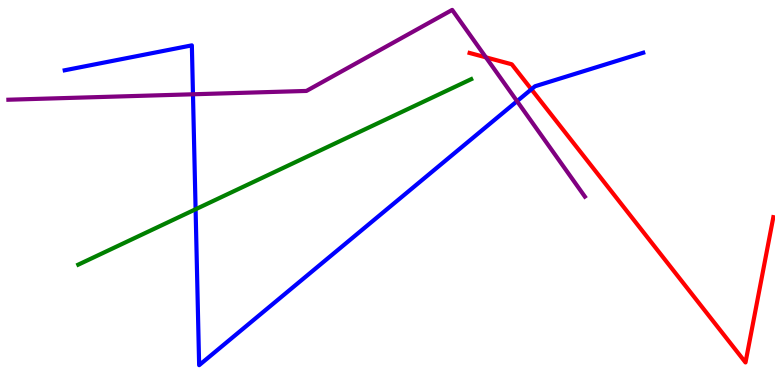[{'lines': ['blue', 'red'], 'intersections': [{'x': 6.86, 'y': 7.68}]}, {'lines': ['green', 'red'], 'intersections': []}, {'lines': ['purple', 'red'], 'intersections': [{'x': 6.27, 'y': 8.51}]}, {'lines': ['blue', 'green'], 'intersections': [{'x': 2.52, 'y': 4.56}]}, {'lines': ['blue', 'purple'], 'intersections': [{'x': 2.49, 'y': 7.55}, {'x': 6.67, 'y': 7.37}]}, {'lines': ['green', 'purple'], 'intersections': []}]